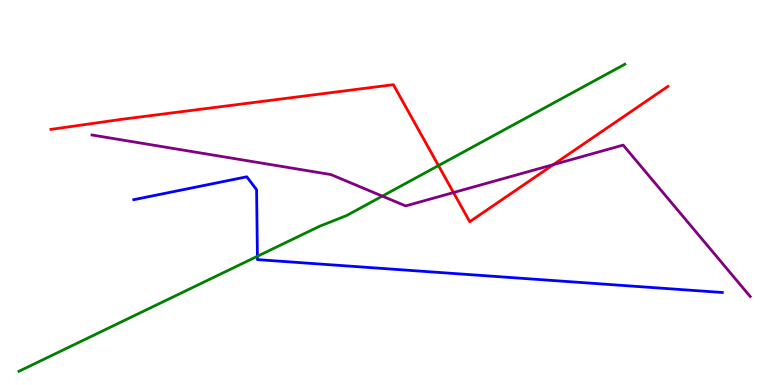[{'lines': ['blue', 'red'], 'intersections': []}, {'lines': ['green', 'red'], 'intersections': [{'x': 5.66, 'y': 5.7}]}, {'lines': ['purple', 'red'], 'intersections': [{'x': 5.85, 'y': 5.0}, {'x': 7.14, 'y': 5.72}]}, {'lines': ['blue', 'green'], 'intersections': [{'x': 3.32, 'y': 3.34}]}, {'lines': ['blue', 'purple'], 'intersections': []}, {'lines': ['green', 'purple'], 'intersections': [{'x': 4.93, 'y': 4.91}]}]